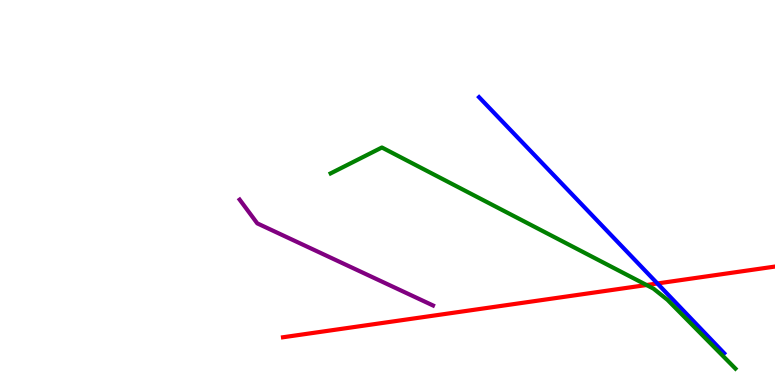[{'lines': ['blue', 'red'], 'intersections': [{'x': 8.48, 'y': 2.64}]}, {'lines': ['green', 'red'], 'intersections': [{'x': 8.34, 'y': 2.6}]}, {'lines': ['purple', 'red'], 'intersections': []}, {'lines': ['blue', 'green'], 'intersections': []}, {'lines': ['blue', 'purple'], 'intersections': []}, {'lines': ['green', 'purple'], 'intersections': []}]